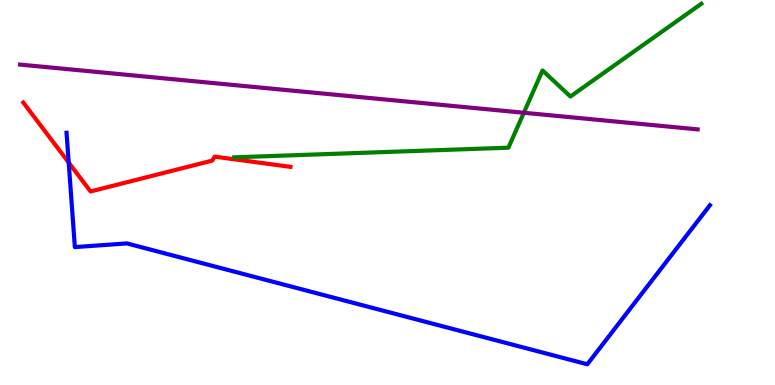[{'lines': ['blue', 'red'], 'intersections': [{'x': 0.887, 'y': 5.78}]}, {'lines': ['green', 'red'], 'intersections': []}, {'lines': ['purple', 'red'], 'intersections': []}, {'lines': ['blue', 'green'], 'intersections': []}, {'lines': ['blue', 'purple'], 'intersections': []}, {'lines': ['green', 'purple'], 'intersections': [{'x': 6.76, 'y': 7.07}]}]